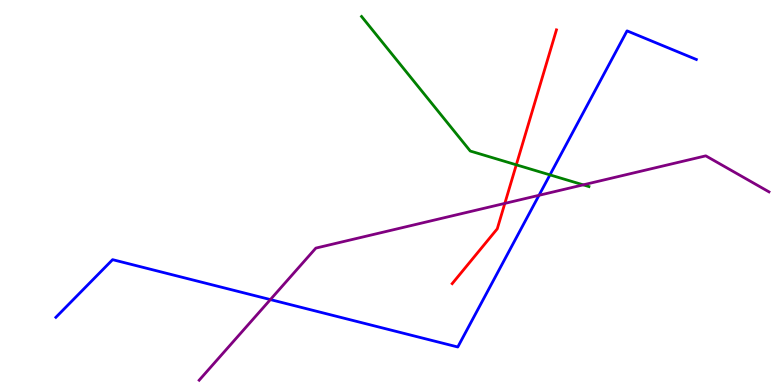[{'lines': ['blue', 'red'], 'intersections': []}, {'lines': ['green', 'red'], 'intersections': [{'x': 6.66, 'y': 5.72}]}, {'lines': ['purple', 'red'], 'intersections': [{'x': 6.51, 'y': 4.72}]}, {'lines': ['blue', 'green'], 'intersections': [{'x': 7.1, 'y': 5.46}]}, {'lines': ['blue', 'purple'], 'intersections': [{'x': 3.49, 'y': 2.22}, {'x': 6.95, 'y': 4.93}]}, {'lines': ['green', 'purple'], 'intersections': [{'x': 7.53, 'y': 5.2}]}]